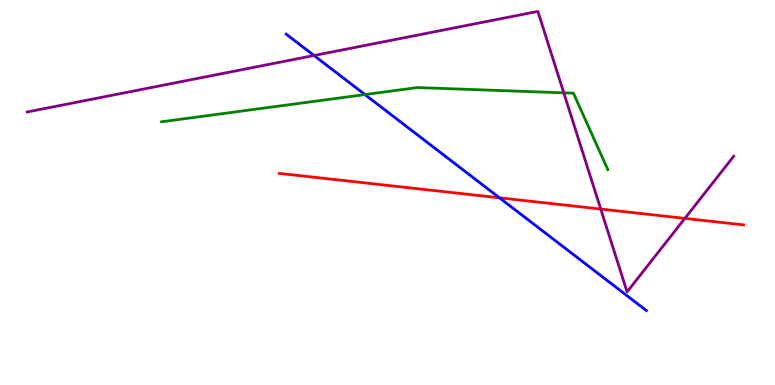[{'lines': ['blue', 'red'], 'intersections': [{'x': 6.44, 'y': 4.86}]}, {'lines': ['green', 'red'], 'intersections': []}, {'lines': ['purple', 'red'], 'intersections': [{'x': 7.75, 'y': 4.57}, {'x': 8.84, 'y': 4.33}]}, {'lines': ['blue', 'green'], 'intersections': [{'x': 4.71, 'y': 7.54}]}, {'lines': ['blue', 'purple'], 'intersections': [{'x': 4.05, 'y': 8.56}]}, {'lines': ['green', 'purple'], 'intersections': [{'x': 7.27, 'y': 7.59}]}]